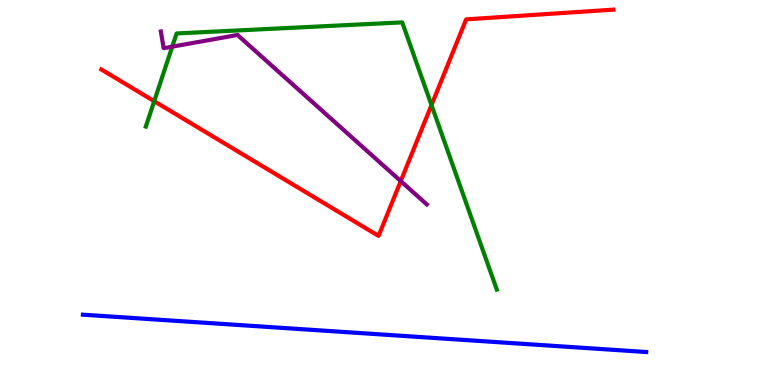[{'lines': ['blue', 'red'], 'intersections': []}, {'lines': ['green', 'red'], 'intersections': [{'x': 1.99, 'y': 7.37}, {'x': 5.57, 'y': 7.27}]}, {'lines': ['purple', 'red'], 'intersections': [{'x': 5.17, 'y': 5.3}]}, {'lines': ['blue', 'green'], 'intersections': []}, {'lines': ['blue', 'purple'], 'intersections': []}, {'lines': ['green', 'purple'], 'intersections': [{'x': 2.22, 'y': 8.79}]}]